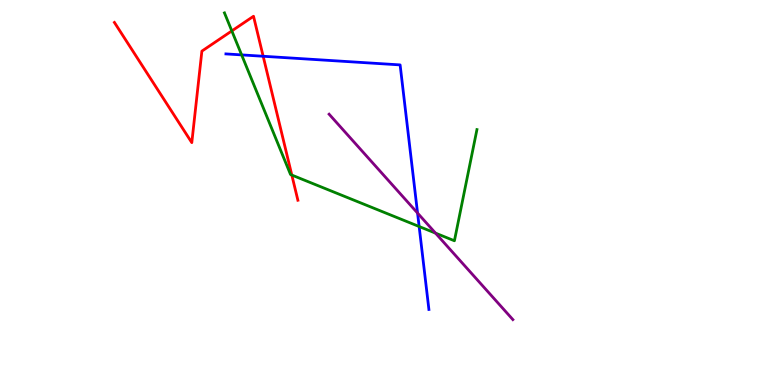[{'lines': ['blue', 'red'], 'intersections': [{'x': 3.4, 'y': 8.54}]}, {'lines': ['green', 'red'], 'intersections': [{'x': 2.99, 'y': 9.2}, {'x': 3.77, 'y': 5.45}]}, {'lines': ['purple', 'red'], 'intersections': []}, {'lines': ['blue', 'green'], 'intersections': [{'x': 3.12, 'y': 8.57}, {'x': 5.41, 'y': 4.12}]}, {'lines': ['blue', 'purple'], 'intersections': [{'x': 5.39, 'y': 4.47}]}, {'lines': ['green', 'purple'], 'intersections': [{'x': 5.62, 'y': 3.94}]}]